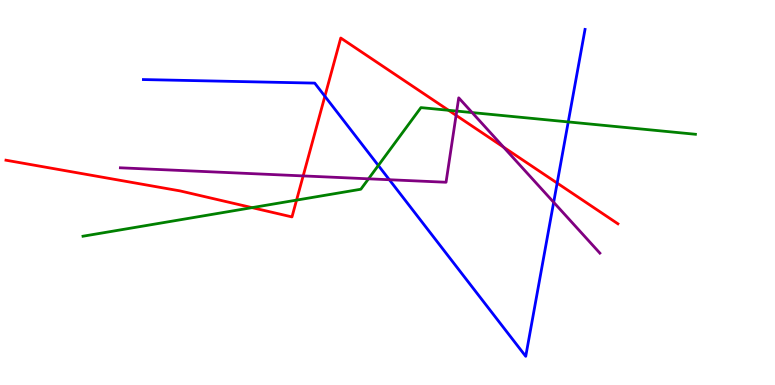[{'lines': ['blue', 'red'], 'intersections': [{'x': 4.19, 'y': 7.5}, {'x': 7.19, 'y': 5.24}]}, {'lines': ['green', 'red'], 'intersections': [{'x': 3.25, 'y': 4.61}, {'x': 3.83, 'y': 4.8}, {'x': 5.79, 'y': 7.14}]}, {'lines': ['purple', 'red'], 'intersections': [{'x': 3.91, 'y': 5.43}, {'x': 5.89, 'y': 7.0}, {'x': 6.5, 'y': 6.18}]}, {'lines': ['blue', 'green'], 'intersections': [{'x': 4.88, 'y': 5.7}, {'x': 7.33, 'y': 6.83}]}, {'lines': ['blue', 'purple'], 'intersections': [{'x': 5.02, 'y': 5.33}, {'x': 7.14, 'y': 4.75}]}, {'lines': ['green', 'purple'], 'intersections': [{'x': 4.76, 'y': 5.36}, {'x': 5.89, 'y': 7.11}, {'x': 6.09, 'y': 7.08}]}]